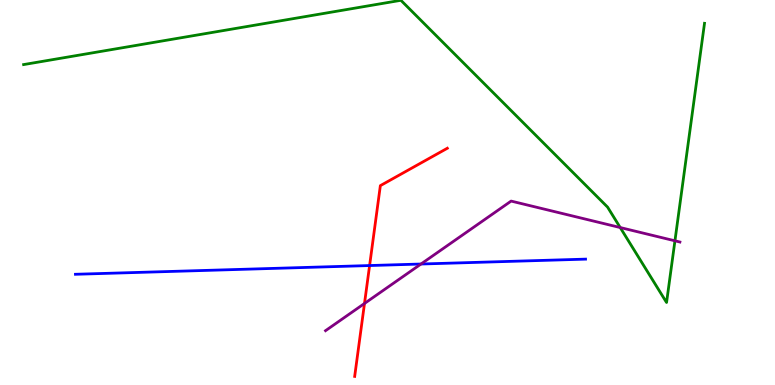[{'lines': ['blue', 'red'], 'intersections': [{'x': 4.77, 'y': 3.1}]}, {'lines': ['green', 'red'], 'intersections': []}, {'lines': ['purple', 'red'], 'intersections': [{'x': 4.7, 'y': 2.12}]}, {'lines': ['blue', 'green'], 'intersections': []}, {'lines': ['blue', 'purple'], 'intersections': [{'x': 5.43, 'y': 3.14}]}, {'lines': ['green', 'purple'], 'intersections': [{'x': 8.0, 'y': 4.09}, {'x': 8.71, 'y': 3.75}]}]